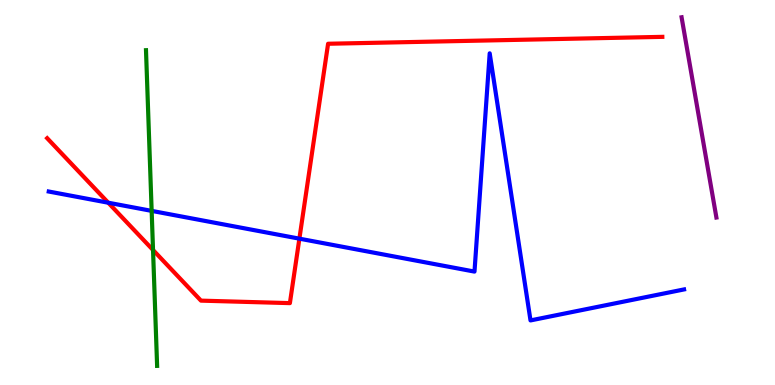[{'lines': ['blue', 'red'], 'intersections': [{'x': 1.4, 'y': 4.73}, {'x': 3.86, 'y': 3.8}]}, {'lines': ['green', 'red'], 'intersections': [{'x': 1.97, 'y': 3.51}]}, {'lines': ['purple', 'red'], 'intersections': []}, {'lines': ['blue', 'green'], 'intersections': [{'x': 1.96, 'y': 4.52}]}, {'lines': ['blue', 'purple'], 'intersections': []}, {'lines': ['green', 'purple'], 'intersections': []}]